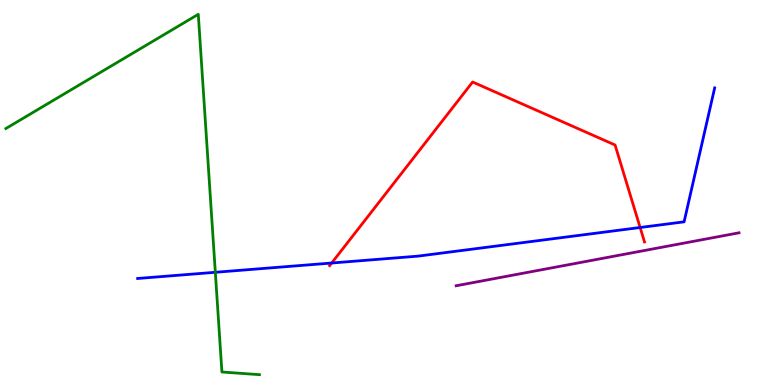[{'lines': ['blue', 'red'], 'intersections': [{'x': 4.28, 'y': 3.17}, {'x': 8.26, 'y': 4.09}]}, {'lines': ['green', 'red'], 'intersections': []}, {'lines': ['purple', 'red'], 'intersections': []}, {'lines': ['blue', 'green'], 'intersections': [{'x': 2.78, 'y': 2.93}]}, {'lines': ['blue', 'purple'], 'intersections': []}, {'lines': ['green', 'purple'], 'intersections': []}]